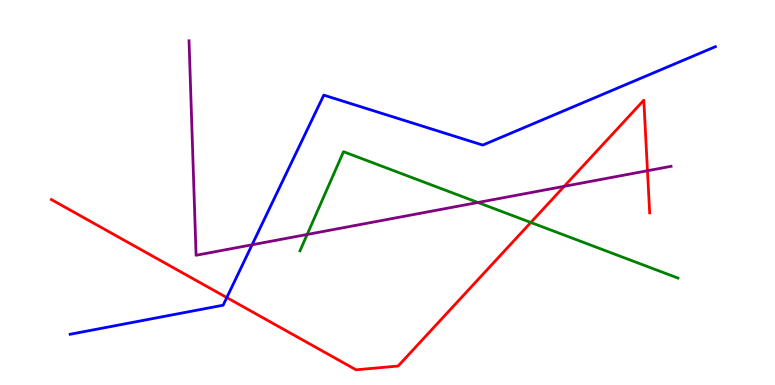[{'lines': ['blue', 'red'], 'intersections': [{'x': 2.93, 'y': 2.27}]}, {'lines': ['green', 'red'], 'intersections': [{'x': 6.85, 'y': 4.22}]}, {'lines': ['purple', 'red'], 'intersections': [{'x': 7.28, 'y': 5.16}, {'x': 8.35, 'y': 5.57}]}, {'lines': ['blue', 'green'], 'intersections': []}, {'lines': ['blue', 'purple'], 'intersections': [{'x': 3.25, 'y': 3.64}]}, {'lines': ['green', 'purple'], 'intersections': [{'x': 3.96, 'y': 3.91}, {'x': 6.17, 'y': 4.74}]}]